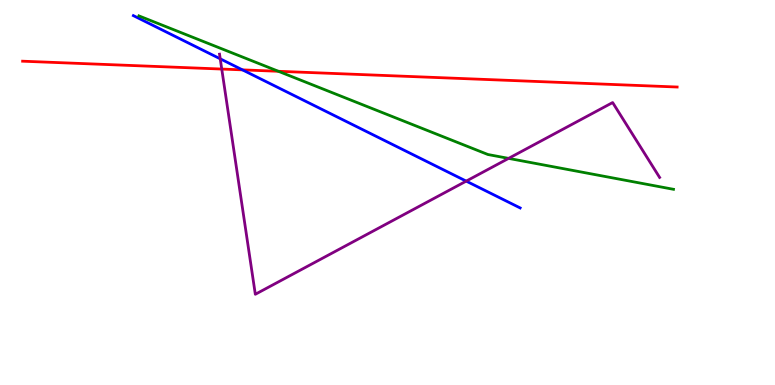[{'lines': ['blue', 'red'], 'intersections': [{'x': 3.13, 'y': 8.19}]}, {'lines': ['green', 'red'], 'intersections': [{'x': 3.59, 'y': 8.15}]}, {'lines': ['purple', 'red'], 'intersections': [{'x': 2.86, 'y': 8.21}]}, {'lines': ['blue', 'green'], 'intersections': []}, {'lines': ['blue', 'purple'], 'intersections': [{'x': 2.84, 'y': 8.47}, {'x': 6.02, 'y': 5.3}]}, {'lines': ['green', 'purple'], 'intersections': [{'x': 6.56, 'y': 5.89}]}]